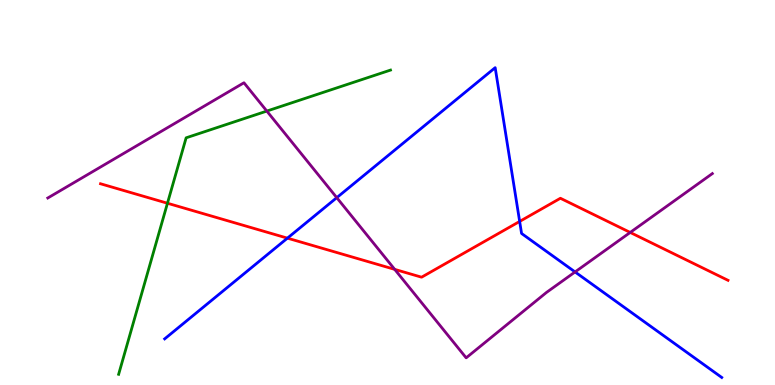[{'lines': ['blue', 'red'], 'intersections': [{'x': 3.71, 'y': 3.81}, {'x': 6.71, 'y': 4.25}]}, {'lines': ['green', 'red'], 'intersections': [{'x': 2.16, 'y': 4.72}]}, {'lines': ['purple', 'red'], 'intersections': [{'x': 5.09, 'y': 3.0}, {'x': 8.13, 'y': 3.96}]}, {'lines': ['blue', 'green'], 'intersections': []}, {'lines': ['blue', 'purple'], 'intersections': [{'x': 4.35, 'y': 4.87}, {'x': 7.42, 'y': 2.94}]}, {'lines': ['green', 'purple'], 'intersections': [{'x': 3.44, 'y': 7.11}]}]